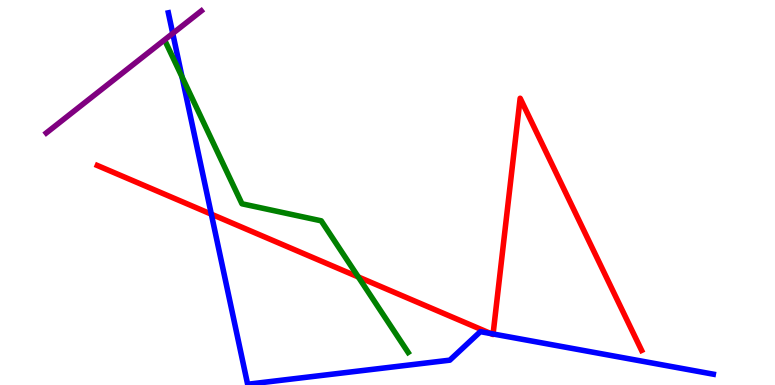[{'lines': ['blue', 'red'], 'intersections': [{'x': 2.73, 'y': 4.44}, {'x': 6.33, 'y': 1.34}, {'x': 6.36, 'y': 1.33}]}, {'lines': ['green', 'red'], 'intersections': [{'x': 4.62, 'y': 2.81}]}, {'lines': ['purple', 'red'], 'intersections': []}, {'lines': ['blue', 'green'], 'intersections': [{'x': 2.35, 'y': 8.0}]}, {'lines': ['blue', 'purple'], 'intersections': [{'x': 2.23, 'y': 9.13}]}, {'lines': ['green', 'purple'], 'intersections': []}]